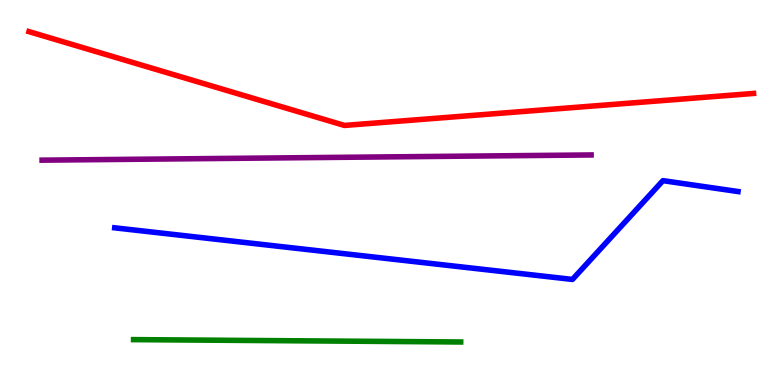[{'lines': ['blue', 'red'], 'intersections': []}, {'lines': ['green', 'red'], 'intersections': []}, {'lines': ['purple', 'red'], 'intersections': []}, {'lines': ['blue', 'green'], 'intersections': []}, {'lines': ['blue', 'purple'], 'intersections': []}, {'lines': ['green', 'purple'], 'intersections': []}]